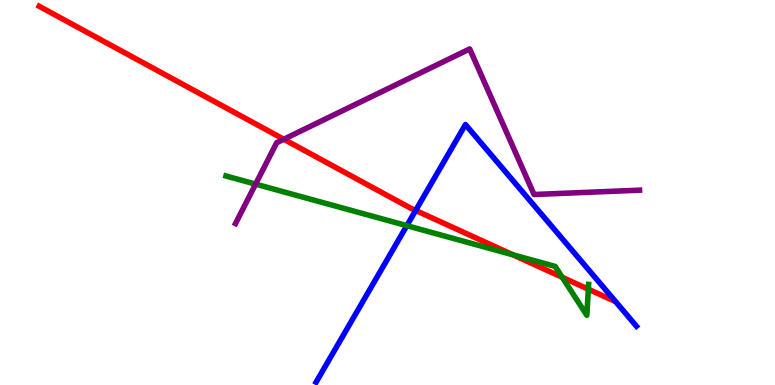[{'lines': ['blue', 'red'], 'intersections': [{'x': 5.36, 'y': 4.53}]}, {'lines': ['green', 'red'], 'intersections': [{'x': 6.62, 'y': 3.38}, {'x': 7.25, 'y': 2.8}, {'x': 7.59, 'y': 2.49}]}, {'lines': ['purple', 'red'], 'intersections': [{'x': 3.66, 'y': 6.38}]}, {'lines': ['blue', 'green'], 'intersections': [{'x': 5.25, 'y': 4.14}]}, {'lines': ['blue', 'purple'], 'intersections': []}, {'lines': ['green', 'purple'], 'intersections': [{'x': 3.3, 'y': 5.22}]}]